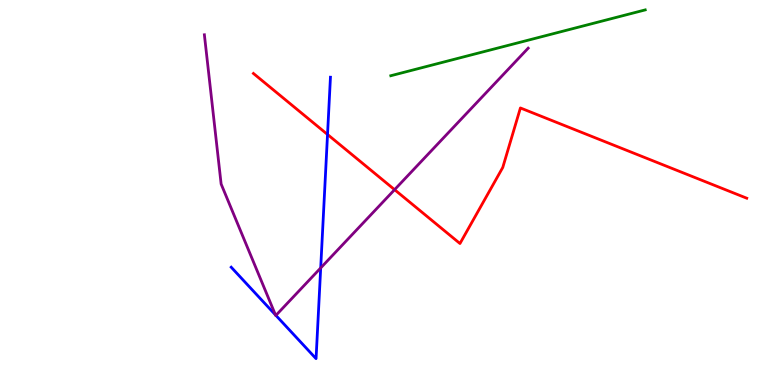[{'lines': ['blue', 'red'], 'intersections': [{'x': 4.23, 'y': 6.51}]}, {'lines': ['green', 'red'], 'intersections': []}, {'lines': ['purple', 'red'], 'intersections': [{'x': 5.09, 'y': 5.07}]}, {'lines': ['blue', 'green'], 'intersections': []}, {'lines': ['blue', 'purple'], 'intersections': [{'x': 3.55, 'y': 1.82}, {'x': 3.56, 'y': 1.81}, {'x': 4.14, 'y': 3.04}]}, {'lines': ['green', 'purple'], 'intersections': []}]